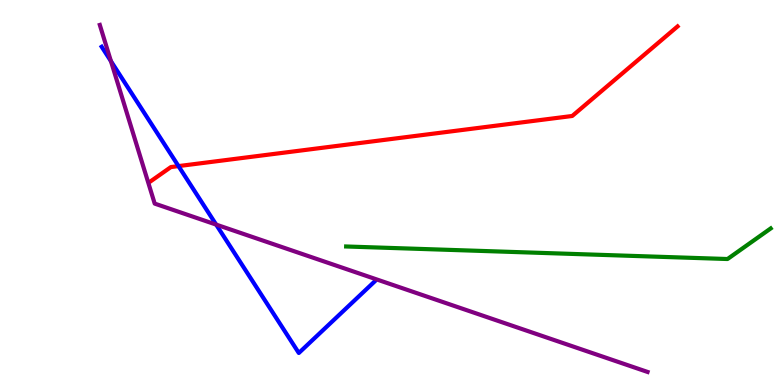[{'lines': ['blue', 'red'], 'intersections': [{'x': 2.3, 'y': 5.69}]}, {'lines': ['green', 'red'], 'intersections': []}, {'lines': ['purple', 'red'], 'intersections': []}, {'lines': ['blue', 'green'], 'intersections': []}, {'lines': ['blue', 'purple'], 'intersections': [{'x': 1.43, 'y': 8.41}, {'x': 2.79, 'y': 4.17}]}, {'lines': ['green', 'purple'], 'intersections': []}]